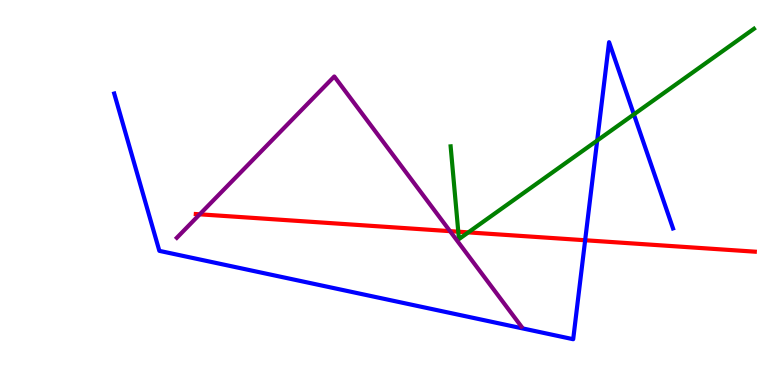[{'lines': ['blue', 'red'], 'intersections': [{'x': 7.55, 'y': 3.76}]}, {'lines': ['green', 'red'], 'intersections': [{'x': 5.91, 'y': 3.98}, {'x': 6.04, 'y': 3.96}]}, {'lines': ['purple', 'red'], 'intersections': [{'x': 2.58, 'y': 4.43}, {'x': 5.81, 'y': 4.0}]}, {'lines': ['blue', 'green'], 'intersections': [{'x': 7.71, 'y': 6.35}, {'x': 8.18, 'y': 7.03}]}, {'lines': ['blue', 'purple'], 'intersections': []}, {'lines': ['green', 'purple'], 'intersections': []}]